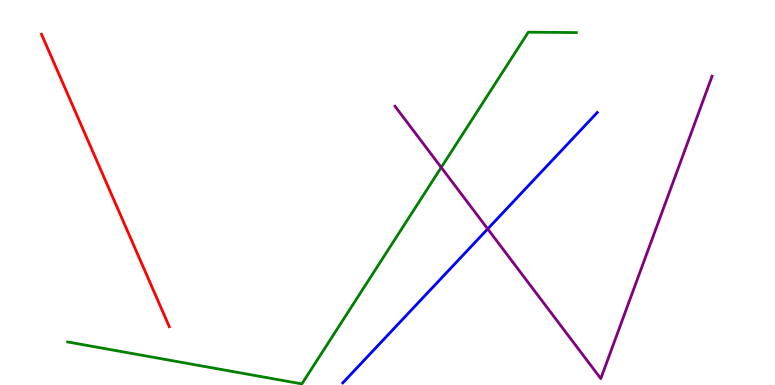[{'lines': ['blue', 'red'], 'intersections': []}, {'lines': ['green', 'red'], 'intersections': []}, {'lines': ['purple', 'red'], 'intersections': []}, {'lines': ['blue', 'green'], 'intersections': []}, {'lines': ['blue', 'purple'], 'intersections': [{'x': 6.29, 'y': 4.05}]}, {'lines': ['green', 'purple'], 'intersections': [{'x': 5.69, 'y': 5.65}]}]